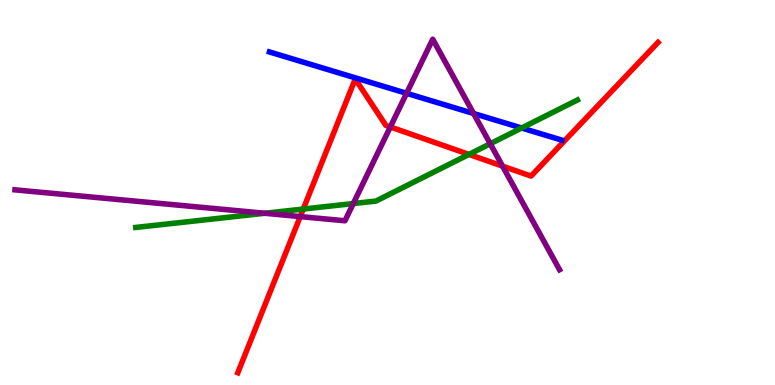[{'lines': ['blue', 'red'], 'intersections': []}, {'lines': ['green', 'red'], 'intersections': [{'x': 3.91, 'y': 4.57}, {'x': 6.05, 'y': 5.99}]}, {'lines': ['purple', 'red'], 'intersections': [{'x': 3.87, 'y': 4.37}, {'x': 5.04, 'y': 6.7}, {'x': 6.48, 'y': 5.68}]}, {'lines': ['blue', 'green'], 'intersections': [{'x': 6.73, 'y': 6.68}]}, {'lines': ['blue', 'purple'], 'intersections': [{'x': 5.25, 'y': 7.58}, {'x': 6.11, 'y': 7.05}]}, {'lines': ['green', 'purple'], 'intersections': [{'x': 3.42, 'y': 4.46}, {'x': 4.56, 'y': 4.71}, {'x': 6.33, 'y': 6.27}]}]